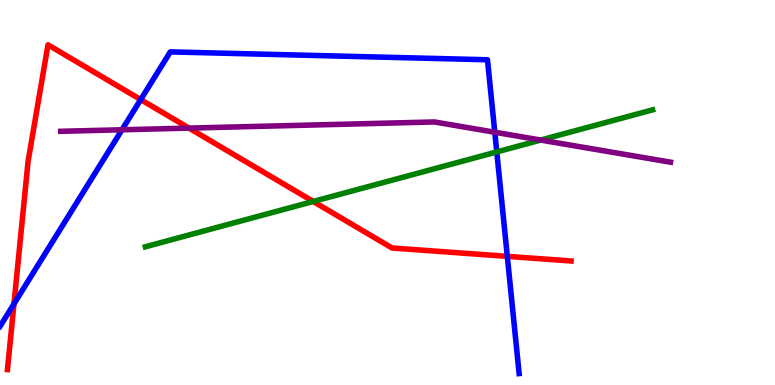[{'lines': ['blue', 'red'], 'intersections': [{'x': 0.18, 'y': 2.11}, {'x': 1.82, 'y': 7.41}, {'x': 6.55, 'y': 3.34}]}, {'lines': ['green', 'red'], 'intersections': [{'x': 4.04, 'y': 4.77}]}, {'lines': ['purple', 'red'], 'intersections': [{'x': 2.44, 'y': 6.67}]}, {'lines': ['blue', 'green'], 'intersections': [{'x': 6.41, 'y': 6.05}]}, {'lines': ['blue', 'purple'], 'intersections': [{'x': 1.57, 'y': 6.63}, {'x': 6.38, 'y': 6.57}]}, {'lines': ['green', 'purple'], 'intersections': [{'x': 6.98, 'y': 6.36}]}]